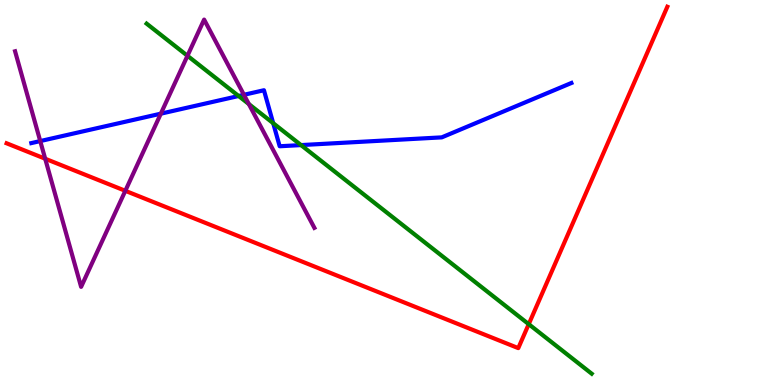[{'lines': ['blue', 'red'], 'intersections': []}, {'lines': ['green', 'red'], 'intersections': [{'x': 6.82, 'y': 1.58}]}, {'lines': ['purple', 'red'], 'intersections': [{'x': 0.583, 'y': 5.88}, {'x': 1.62, 'y': 5.04}]}, {'lines': ['blue', 'green'], 'intersections': [{'x': 3.08, 'y': 7.51}, {'x': 3.53, 'y': 6.8}, {'x': 3.88, 'y': 6.23}]}, {'lines': ['blue', 'purple'], 'intersections': [{'x': 0.519, 'y': 6.34}, {'x': 2.08, 'y': 7.05}, {'x': 3.15, 'y': 7.54}]}, {'lines': ['green', 'purple'], 'intersections': [{'x': 2.42, 'y': 8.55}, {'x': 3.21, 'y': 7.3}]}]